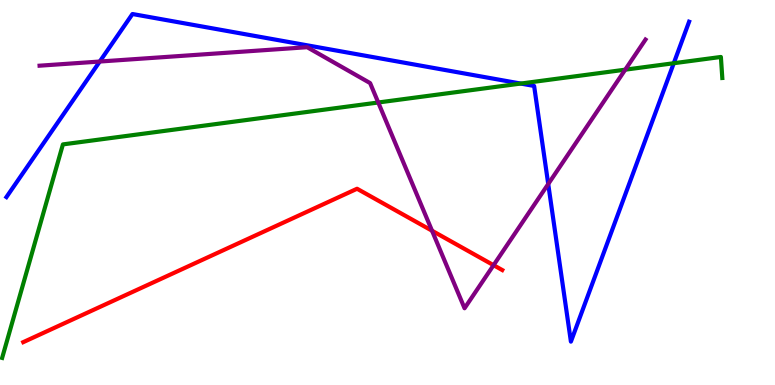[{'lines': ['blue', 'red'], 'intersections': []}, {'lines': ['green', 'red'], 'intersections': []}, {'lines': ['purple', 'red'], 'intersections': [{'x': 5.57, 'y': 4.01}, {'x': 6.37, 'y': 3.11}]}, {'lines': ['blue', 'green'], 'intersections': [{'x': 6.72, 'y': 7.83}, {'x': 8.69, 'y': 8.36}]}, {'lines': ['blue', 'purple'], 'intersections': [{'x': 1.29, 'y': 8.4}, {'x': 7.07, 'y': 5.22}]}, {'lines': ['green', 'purple'], 'intersections': [{'x': 4.88, 'y': 7.34}, {'x': 8.07, 'y': 8.19}]}]